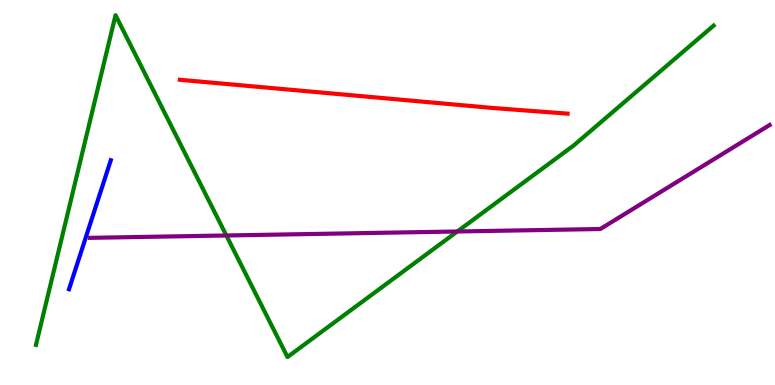[{'lines': ['blue', 'red'], 'intersections': []}, {'lines': ['green', 'red'], 'intersections': []}, {'lines': ['purple', 'red'], 'intersections': []}, {'lines': ['blue', 'green'], 'intersections': []}, {'lines': ['blue', 'purple'], 'intersections': []}, {'lines': ['green', 'purple'], 'intersections': [{'x': 2.92, 'y': 3.88}, {'x': 5.9, 'y': 3.99}]}]